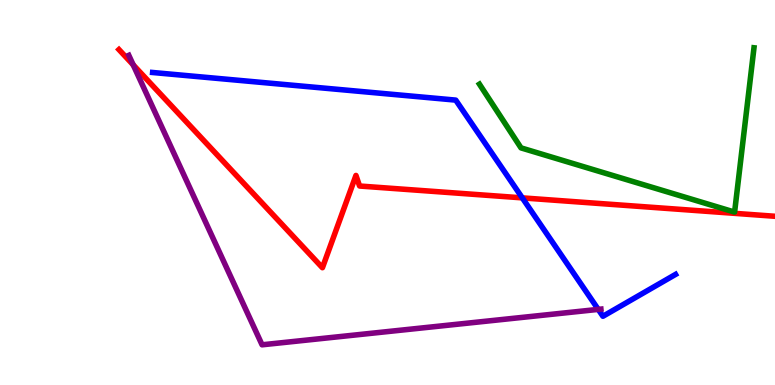[{'lines': ['blue', 'red'], 'intersections': [{'x': 6.74, 'y': 4.86}]}, {'lines': ['green', 'red'], 'intersections': []}, {'lines': ['purple', 'red'], 'intersections': [{'x': 1.72, 'y': 8.32}]}, {'lines': ['blue', 'green'], 'intersections': []}, {'lines': ['blue', 'purple'], 'intersections': [{'x': 7.72, 'y': 1.96}]}, {'lines': ['green', 'purple'], 'intersections': []}]